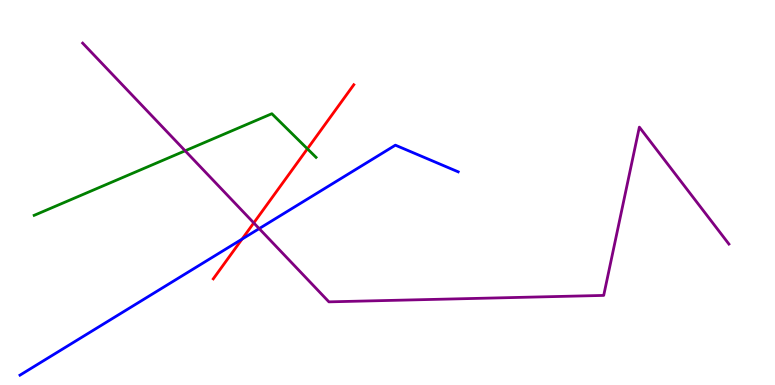[{'lines': ['blue', 'red'], 'intersections': [{'x': 3.12, 'y': 3.79}]}, {'lines': ['green', 'red'], 'intersections': [{'x': 3.97, 'y': 6.13}]}, {'lines': ['purple', 'red'], 'intersections': [{'x': 3.27, 'y': 4.21}]}, {'lines': ['blue', 'green'], 'intersections': []}, {'lines': ['blue', 'purple'], 'intersections': [{'x': 3.34, 'y': 4.06}]}, {'lines': ['green', 'purple'], 'intersections': [{'x': 2.39, 'y': 6.08}]}]